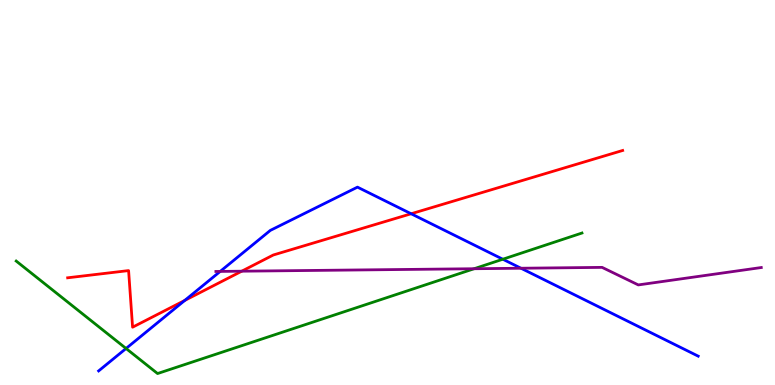[{'lines': ['blue', 'red'], 'intersections': [{'x': 2.38, 'y': 2.2}, {'x': 5.31, 'y': 4.45}]}, {'lines': ['green', 'red'], 'intersections': []}, {'lines': ['purple', 'red'], 'intersections': [{'x': 3.12, 'y': 2.96}]}, {'lines': ['blue', 'green'], 'intersections': [{'x': 1.63, 'y': 0.949}, {'x': 6.49, 'y': 3.27}]}, {'lines': ['blue', 'purple'], 'intersections': [{'x': 2.84, 'y': 2.95}, {'x': 6.72, 'y': 3.03}]}, {'lines': ['green', 'purple'], 'intersections': [{'x': 6.12, 'y': 3.02}]}]